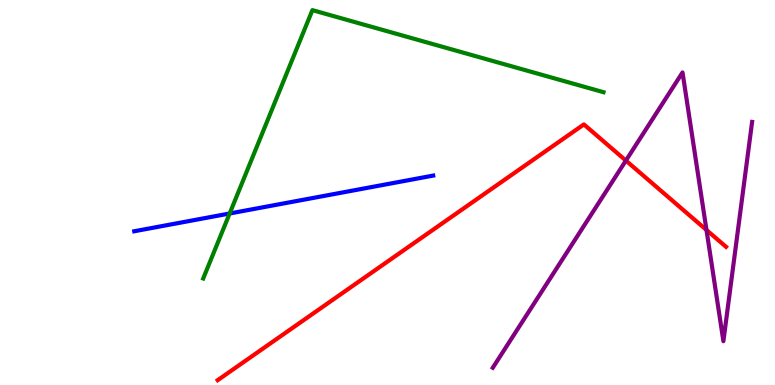[{'lines': ['blue', 'red'], 'intersections': []}, {'lines': ['green', 'red'], 'intersections': []}, {'lines': ['purple', 'red'], 'intersections': [{'x': 8.08, 'y': 5.83}, {'x': 9.12, 'y': 4.03}]}, {'lines': ['blue', 'green'], 'intersections': [{'x': 2.96, 'y': 4.45}]}, {'lines': ['blue', 'purple'], 'intersections': []}, {'lines': ['green', 'purple'], 'intersections': []}]